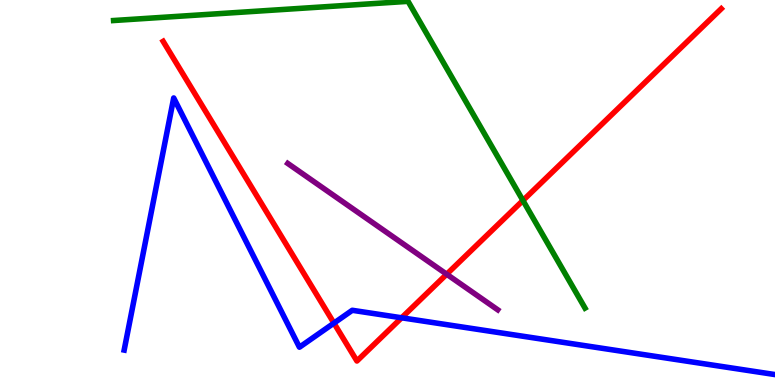[{'lines': ['blue', 'red'], 'intersections': [{'x': 4.31, 'y': 1.61}, {'x': 5.18, 'y': 1.75}]}, {'lines': ['green', 'red'], 'intersections': [{'x': 6.75, 'y': 4.79}]}, {'lines': ['purple', 'red'], 'intersections': [{'x': 5.76, 'y': 2.88}]}, {'lines': ['blue', 'green'], 'intersections': []}, {'lines': ['blue', 'purple'], 'intersections': []}, {'lines': ['green', 'purple'], 'intersections': []}]